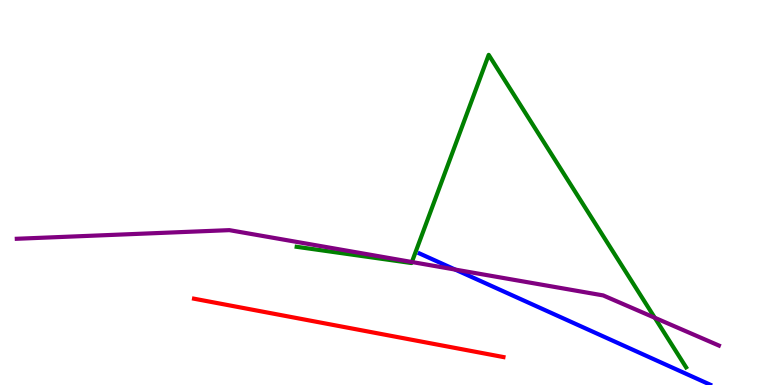[{'lines': ['blue', 'red'], 'intersections': []}, {'lines': ['green', 'red'], 'intersections': []}, {'lines': ['purple', 'red'], 'intersections': []}, {'lines': ['blue', 'green'], 'intersections': []}, {'lines': ['blue', 'purple'], 'intersections': [{'x': 5.87, 'y': 3.0}]}, {'lines': ['green', 'purple'], 'intersections': [{'x': 5.31, 'y': 3.19}, {'x': 8.45, 'y': 1.75}]}]